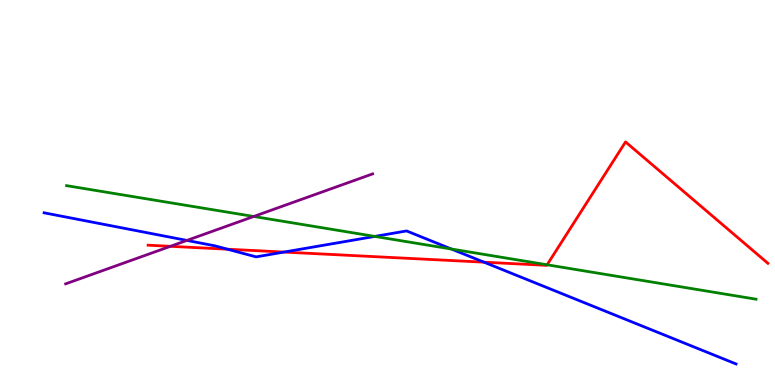[{'lines': ['blue', 'red'], 'intersections': [{'x': 2.93, 'y': 3.53}, {'x': 3.66, 'y': 3.45}, {'x': 6.24, 'y': 3.19}]}, {'lines': ['green', 'red'], 'intersections': [{'x': 7.06, 'y': 3.12}]}, {'lines': ['purple', 'red'], 'intersections': [{'x': 2.2, 'y': 3.6}]}, {'lines': ['blue', 'green'], 'intersections': [{'x': 4.84, 'y': 3.86}, {'x': 5.82, 'y': 3.53}]}, {'lines': ['blue', 'purple'], 'intersections': [{'x': 2.41, 'y': 3.76}]}, {'lines': ['green', 'purple'], 'intersections': [{'x': 3.27, 'y': 4.38}]}]